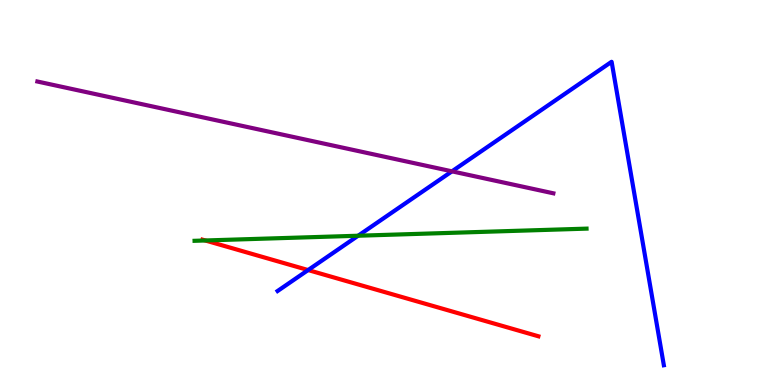[{'lines': ['blue', 'red'], 'intersections': [{'x': 3.98, 'y': 2.99}]}, {'lines': ['green', 'red'], 'intersections': [{'x': 2.65, 'y': 3.75}]}, {'lines': ['purple', 'red'], 'intersections': []}, {'lines': ['blue', 'green'], 'intersections': [{'x': 4.62, 'y': 3.88}]}, {'lines': ['blue', 'purple'], 'intersections': [{'x': 5.83, 'y': 5.55}]}, {'lines': ['green', 'purple'], 'intersections': []}]